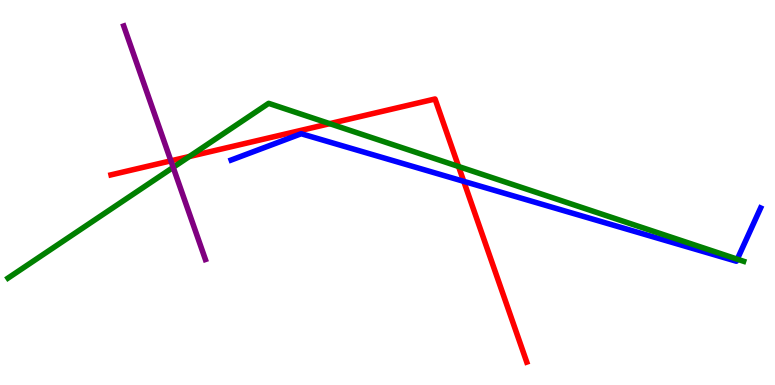[{'lines': ['blue', 'red'], 'intersections': [{'x': 5.98, 'y': 5.29}]}, {'lines': ['green', 'red'], 'intersections': [{'x': 2.44, 'y': 5.93}, {'x': 4.25, 'y': 6.79}, {'x': 5.92, 'y': 5.68}]}, {'lines': ['purple', 'red'], 'intersections': [{'x': 2.21, 'y': 5.82}]}, {'lines': ['blue', 'green'], 'intersections': [{'x': 9.51, 'y': 3.27}]}, {'lines': ['blue', 'purple'], 'intersections': []}, {'lines': ['green', 'purple'], 'intersections': [{'x': 2.23, 'y': 5.65}]}]